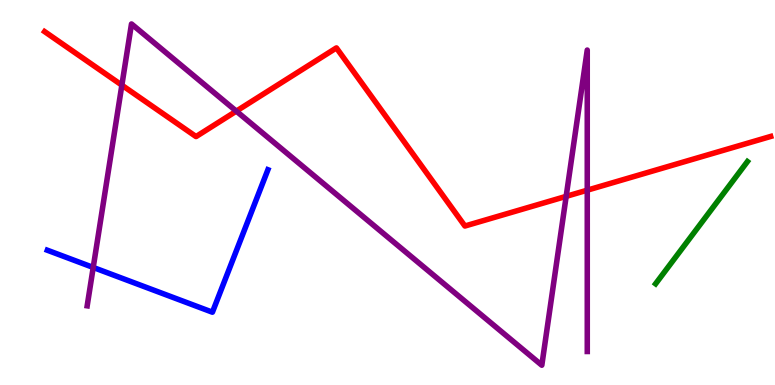[{'lines': ['blue', 'red'], 'intersections': []}, {'lines': ['green', 'red'], 'intersections': []}, {'lines': ['purple', 'red'], 'intersections': [{'x': 1.57, 'y': 7.79}, {'x': 3.05, 'y': 7.11}, {'x': 7.31, 'y': 4.9}, {'x': 7.58, 'y': 5.06}]}, {'lines': ['blue', 'green'], 'intersections': []}, {'lines': ['blue', 'purple'], 'intersections': [{'x': 1.2, 'y': 3.05}]}, {'lines': ['green', 'purple'], 'intersections': []}]